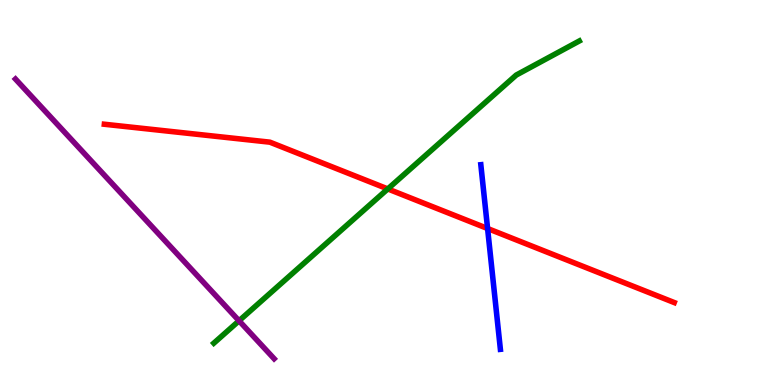[{'lines': ['blue', 'red'], 'intersections': [{'x': 6.29, 'y': 4.06}]}, {'lines': ['green', 'red'], 'intersections': [{'x': 5.0, 'y': 5.09}]}, {'lines': ['purple', 'red'], 'intersections': []}, {'lines': ['blue', 'green'], 'intersections': []}, {'lines': ['blue', 'purple'], 'intersections': []}, {'lines': ['green', 'purple'], 'intersections': [{'x': 3.08, 'y': 1.67}]}]